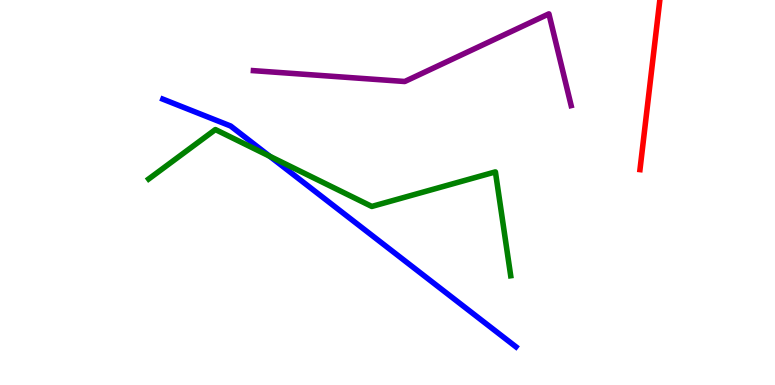[{'lines': ['blue', 'red'], 'intersections': []}, {'lines': ['green', 'red'], 'intersections': []}, {'lines': ['purple', 'red'], 'intersections': []}, {'lines': ['blue', 'green'], 'intersections': [{'x': 3.48, 'y': 5.94}]}, {'lines': ['blue', 'purple'], 'intersections': []}, {'lines': ['green', 'purple'], 'intersections': []}]